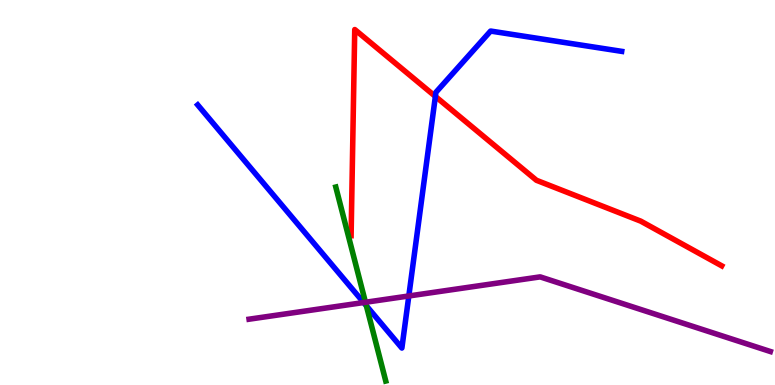[{'lines': ['blue', 'red'], 'intersections': [{'x': 5.62, 'y': 7.5}]}, {'lines': ['green', 'red'], 'intersections': []}, {'lines': ['purple', 'red'], 'intersections': []}, {'lines': ['blue', 'green'], 'intersections': [{'x': 4.73, 'y': 2.06}]}, {'lines': ['blue', 'purple'], 'intersections': [{'x': 4.69, 'y': 2.14}, {'x': 5.28, 'y': 2.31}]}, {'lines': ['green', 'purple'], 'intersections': [{'x': 4.72, 'y': 2.15}]}]